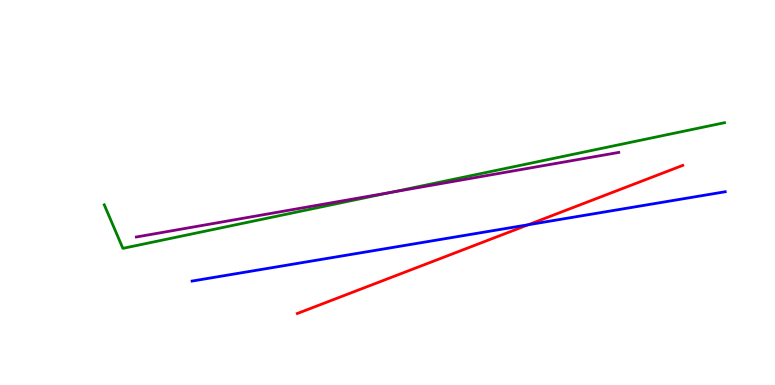[{'lines': ['blue', 'red'], 'intersections': [{'x': 6.82, 'y': 4.16}]}, {'lines': ['green', 'red'], 'intersections': []}, {'lines': ['purple', 'red'], 'intersections': []}, {'lines': ['blue', 'green'], 'intersections': []}, {'lines': ['blue', 'purple'], 'intersections': []}, {'lines': ['green', 'purple'], 'intersections': [{'x': 5.05, 'y': 5.01}]}]